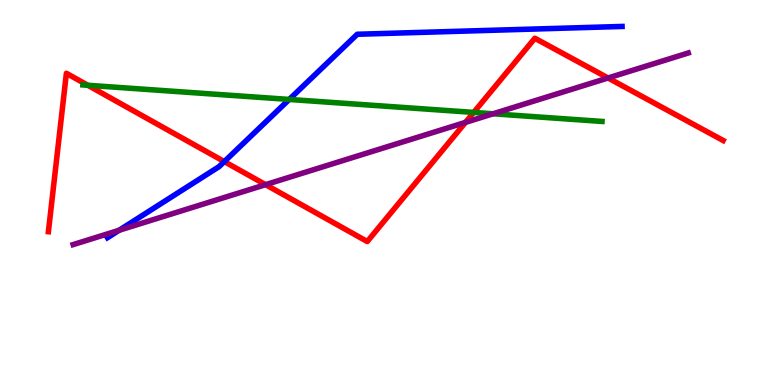[{'lines': ['blue', 'red'], 'intersections': [{'x': 2.89, 'y': 5.8}]}, {'lines': ['green', 'red'], 'intersections': [{'x': 1.13, 'y': 7.78}, {'x': 6.11, 'y': 7.08}]}, {'lines': ['purple', 'red'], 'intersections': [{'x': 3.43, 'y': 5.2}, {'x': 6.01, 'y': 6.82}, {'x': 7.85, 'y': 7.97}]}, {'lines': ['blue', 'green'], 'intersections': [{'x': 3.73, 'y': 7.42}]}, {'lines': ['blue', 'purple'], 'intersections': [{'x': 1.54, 'y': 4.02}]}, {'lines': ['green', 'purple'], 'intersections': [{'x': 6.36, 'y': 7.04}]}]